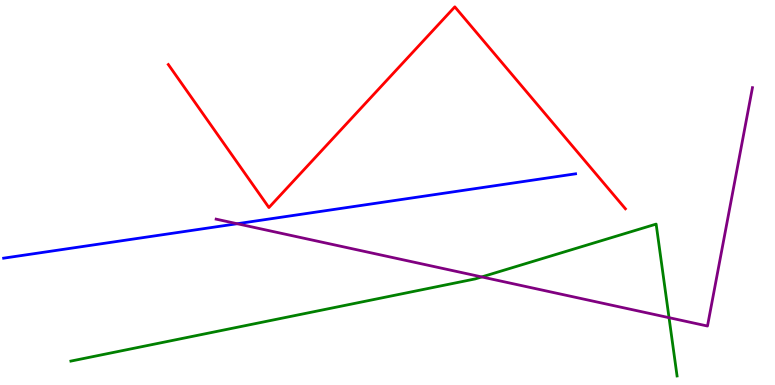[{'lines': ['blue', 'red'], 'intersections': []}, {'lines': ['green', 'red'], 'intersections': []}, {'lines': ['purple', 'red'], 'intersections': []}, {'lines': ['blue', 'green'], 'intersections': []}, {'lines': ['blue', 'purple'], 'intersections': [{'x': 3.06, 'y': 4.19}]}, {'lines': ['green', 'purple'], 'intersections': [{'x': 6.22, 'y': 2.81}, {'x': 8.63, 'y': 1.75}]}]